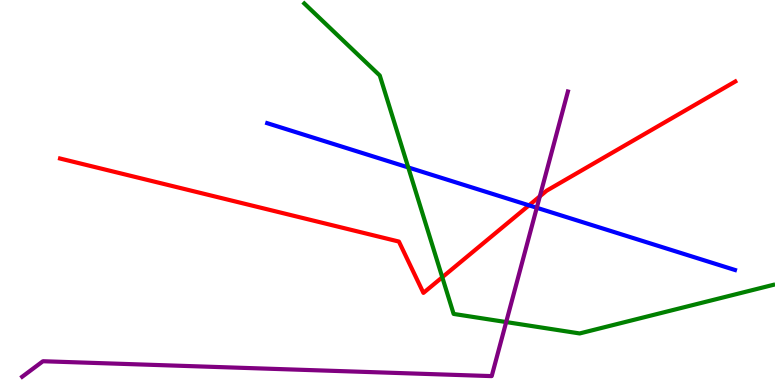[{'lines': ['blue', 'red'], 'intersections': [{'x': 6.83, 'y': 4.67}]}, {'lines': ['green', 'red'], 'intersections': [{'x': 5.71, 'y': 2.8}]}, {'lines': ['purple', 'red'], 'intersections': [{'x': 6.97, 'y': 4.9}]}, {'lines': ['blue', 'green'], 'intersections': [{'x': 5.27, 'y': 5.65}]}, {'lines': ['blue', 'purple'], 'intersections': [{'x': 6.93, 'y': 4.6}]}, {'lines': ['green', 'purple'], 'intersections': [{'x': 6.53, 'y': 1.63}]}]